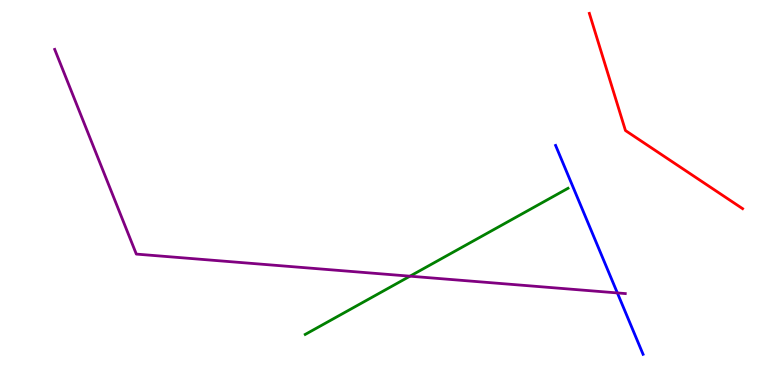[{'lines': ['blue', 'red'], 'intersections': []}, {'lines': ['green', 'red'], 'intersections': []}, {'lines': ['purple', 'red'], 'intersections': []}, {'lines': ['blue', 'green'], 'intersections': []}, {'lines': ['blue', 'purple'], 'intersections': [{'x': 7.97, 'y': 2.39}]}, {'lines': ['green', 'purple'], 'intersections': [{'x': 5.29, 'y': 2.83}]}]